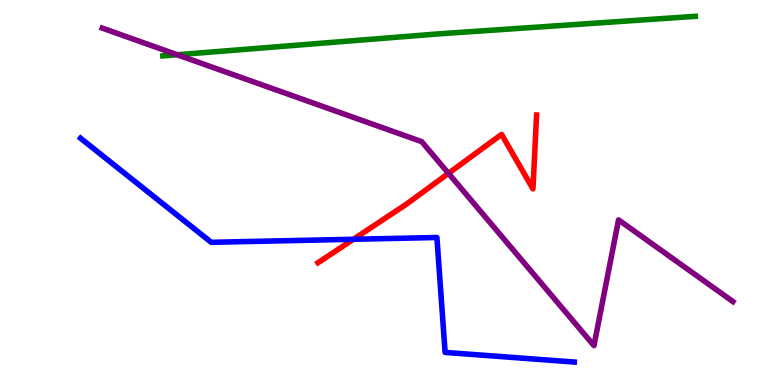[{'lines': ['blue', 'red'], 'intersections': [{'x': 4.56, 'y': 3.78}]}, {'lines': ['green', 'red'], 'intersections': []}, {'lines': ['purple', 'red'], 'intersections': [{'x': 5.79, 'y': 5.5}]}, {'lines': ['blue', 'green'], 'intersections': []}, {'lines': ['blue', 'purple'], 'intersections': []}, {'lines': ['green', 'purple'], 'intersections': [{'x': 2.29, 'y': 8.58}]}]